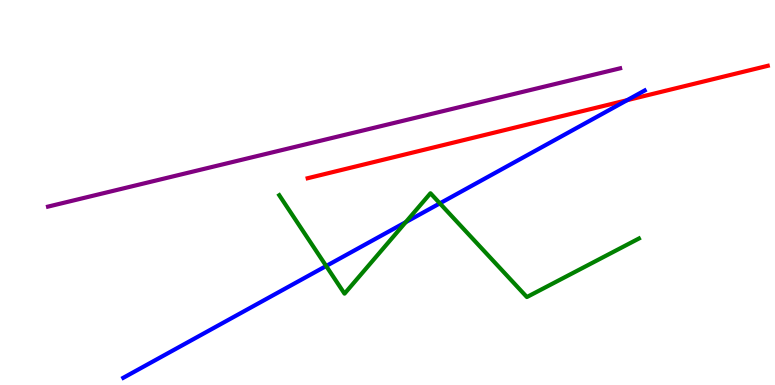[{'lines': ['blue', 'red'], 'intersections': [{'x': 8.09, 'y': 7.4}]}, {'lines': ['green', 'red'], 'intersections': []}, {'lines': ['purple', 'red'], 'intersections': []}, {'lines': ['blue', 'green'], 'intersections': [{'x': 4.21, 'y': 3.09}, {'x': 5.24, 'y': 4.23}, {'x': 5.68, 'y': 4.72}]}, {'lines': ['blue', 'purple'], 'intersections': []}, {'lines': ['green', 'purple'], 'intersections': []}]